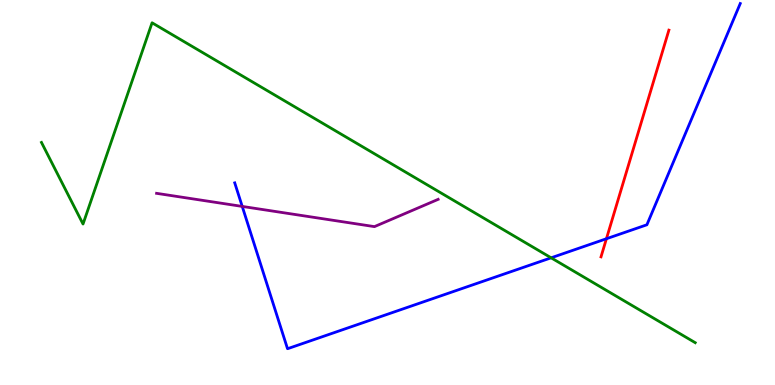[{'lines': ['blue', 'red'], 'intersections': [{'x': 7.82, 'y': 3.8}]}, {'lines': ['green', 'red'], 'intersections': []}, {'lines': ['purple', 'red'], 'intersections': []}, {'lines': ['blue', 'green'], 'intersections': [{'x': 7.11, 'y': 3.3}]}, {'lines': ['blue', 'purple'], 'intersections': [{'x': 3.13, 'y': 4.64}]}, {'lines': ['green', 'purple'], 'intersections': []}]